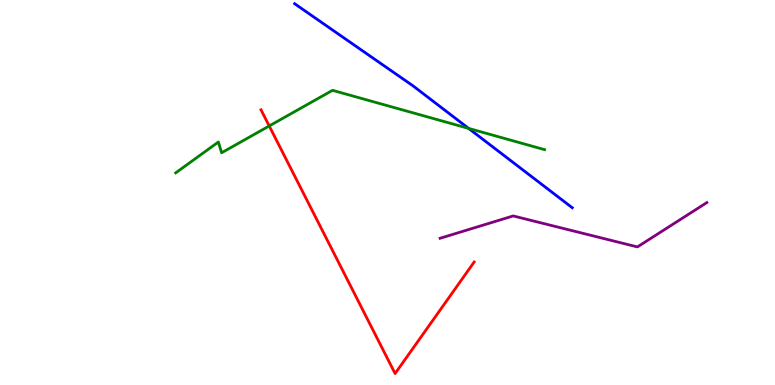[{'lines': ['blue', 'red'], 'intersections': []}, {'lines': ['green', 'red'], 'intersections': [{'x': 3.47, 'y': 6.73}]}, {'lines': ['purple', 'red'], 'intersections': []}, {'lines': ['blue', 'green'], 'intersections': [{'x': 6.05, 'y': 6.67}]}, {'lines': ['blue', 'purple'], 'intersections': []}, {'lines': ['green', 'purple'], 'intersections': []}]